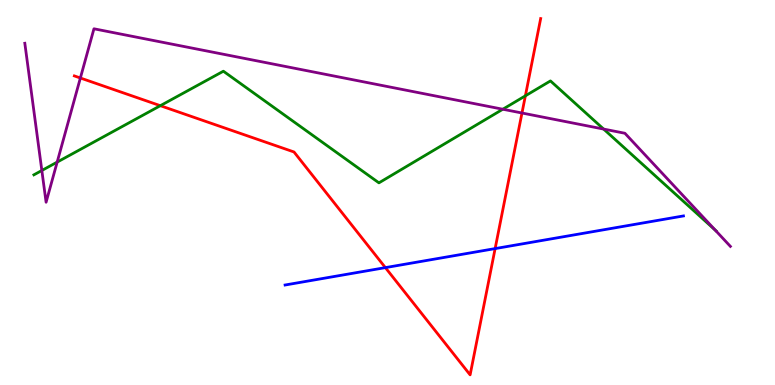[{'lines': ['blue', 'red'], 'intersections': [{'x': 4.97, 'y': 3.05}, {'x': 6.39, 'y': 3.54}]}, {'lines': ['green', 'red'], 'intersections': [{'x': 2.07, 'y': 7.25}, {'x': 6.78, 'y': 7.51}]}, {'lines': ['purple', 'red'], 'intersections': [{'x': 1.04, 'y': 7.97}, {'x': 6.74, 'y': 7.06}]}, {'lines': ['blue', 'green'], 'intersections': []}, {'lines': ['blue', 'purple'], 'intersections': []}, {'lines': ['green', 'purple'], 'intersections': [{'x': 0.54, 'y': 5.57}, {'x': 0.738, 'y': 5.79}, {'x': 6.49, 'y': 7.16}, {'x': 7.79, 'y': 6.65}, {'x': 9.23, 'y': 4.02}]}]